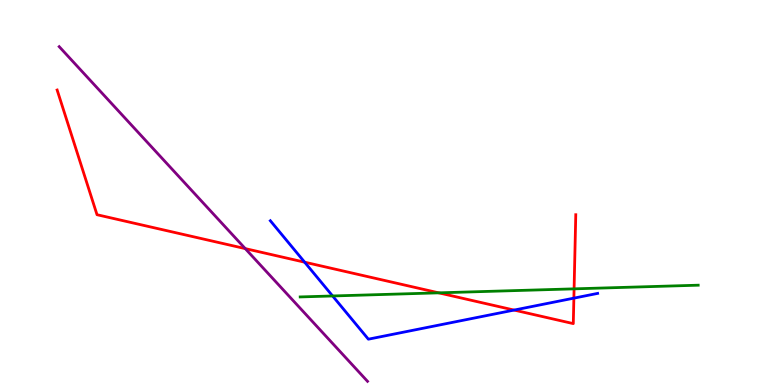[{'lines': ['blue', 'red'], 'intersections': [{'x': 3.93, 'y': 3.19}, {'x': 6.63, 'y': 1.95}, {'x': 7.4, 'y': 2.26}]}, {'lines': ['green', 'red'], 'intersections': [{'x': 5.66, 'y': 2.39}, {'x': 7.41, 'y': 2.5}]}, {'lines': ['purple', 'red'], 'intersections': [{'x': 3.16, 'y': 3.54}]}, {'lines': ['blue', 'green'], 'intersections': [{'x': 4.29, 'y': 2.31}]}, {'lines': ['blue', 'purple'], 'intersections': []}, {'lines': ['green', 'purple'], 'intersections': []}]